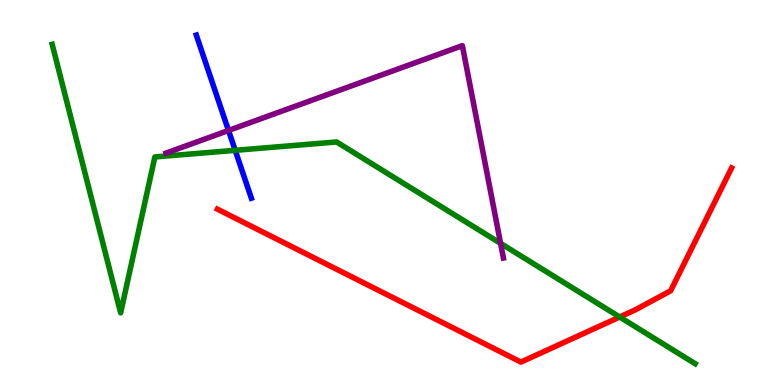[{'lines': ['blue', 'red'], 'intersections': []}, {'lines': ['green', 'red'], 'intersections': [{'x': 8.0, 'y': 1.77}]}, {'lines': ['purple', 'red'], 'intersections': []}, {'lines': ['blue', 'green'], 'intersections': [{'x': 3.03, 'y': 6.1}]}, {'lines': ['blue', 'purple'], 'intersections': [{'x': 2.95, 'y': 6.61}]}, {'lines': ['green', 'purple'], 'intersections': [{'x': 6.46, 'y': 3.68}]}]